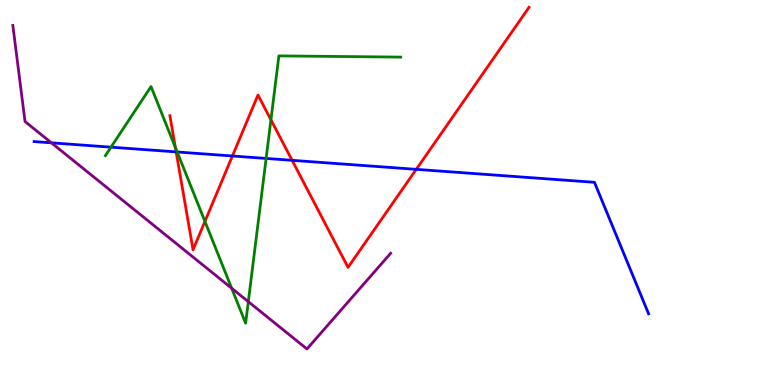[{'lines': ['blue', 'red'], 'intersections': [{'x': 2.27, 'y': 6.05}, {'x': 3.0, 'y': 5.95}, {'x': 3.77, 'y': 5.84}, {'x': 5.37, 'y': 5.6}]}, {'lines': ['green', 'red'], 'intersections': [{'x': 2.26, 'y': 6.17}, {'x': 2.64, 'y': 4.25}, {'x': 3.5, 'y': 6.89}]}, {'lines': ['purple', 'red'], 'intersections': []}, {'lines': ['blue', 'green'], 'intersections': [{'x': 1.43, 'y': 6.18}, {'x': 2.29, 'y': 6.05}, {'x': 3.43, 'y': 5.88}]}, {'lines': ['blue', 'purple'], 'intersections': [{'x': 0.664, 'y': 6.29}]}, {'lines': ['green', 'purple'], 'intersections': [{'x': 2.99, 'y': 2.51}, {'x': 3.2, 'y': 2.16}]}]